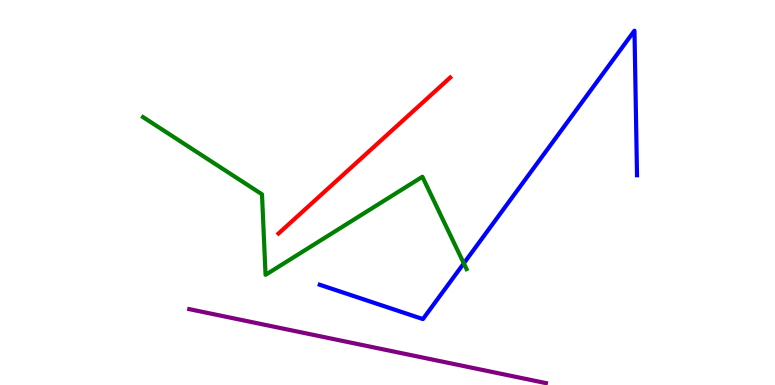[{'lines': ['blue', 'red'], 'intersections': []}, {'lines': ['green', 'red'], 'intersections': []}, {'lines': ['purple', 'red'], 'intersections': []}, {'lines': ['blue', 'green'], 'intersections': [{'x': 5.98, 'y': 3.16}]}, {'lines': ['blue', 'purple'], 'intersections': []}, {'lines': ['green', 'purple'], 'intersections': []}]